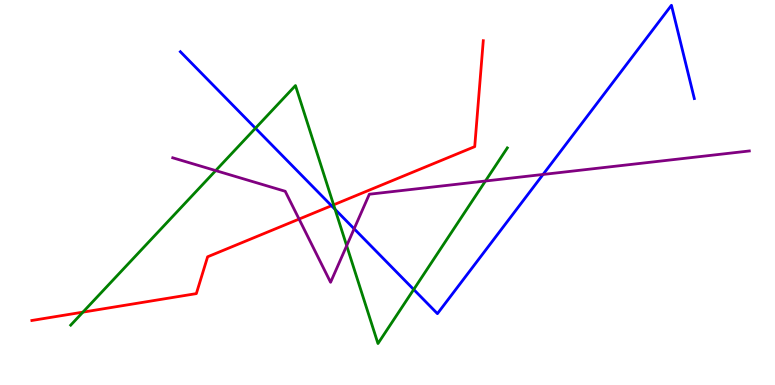[{'lines': ['blue', 'red'], 'intersections': [{'x': 4.28, 'y': 4.66}]}, {'lines': ['green', 'red'], 'intersections': [{'x': 1.07, 'y': 1.89}, {'x': 4.3, 'y': 4.68}]}, {'lines': ['purple', 'red'], 'intersections': [{'x': 3.86, 'y': 4.31}]}, {'lines': ['blue', 'green'], 'intersections': [{'x': 3.3, 'y': 6.67}, {'x': 4.32, 'y': 4.56}, {'x': 5.34, 'y': 2.48}]}, {'lines': ['blue', 'purple'], 'intersections': [{'x': 4.57, 'y': 4.06}, {'x': 7.01, 'y': 5.47}]}, {'lines': ['green', 'purple'], 'intersections': [{'x': 2.78, 'y': 5.57}, {'x': 4.47, 'y': 3.62}, {'x': 6.26, 'y': 5.3}]}]